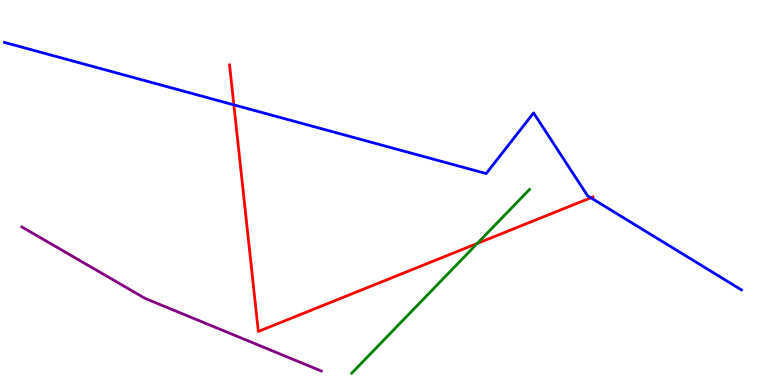[{'lines': ['blue', 'red'], 'intersections': [{'x': 3.02, 'y': 7.28}, {'x': 7.62, 'y': 4.86}]}, {'lines': ['green', 'red'], 'intersections': [{'x': 6.16, 'y': 3.68}]}, {'lines': ['purple', 'red'], 'intersections': []}, {'lines': ['blue', 'green'], 'intersections': []}, {'lines': ['blue', 'purple'], 'intersections': []}, {'lines': ['green', 'purple'], 'intersections': []}]